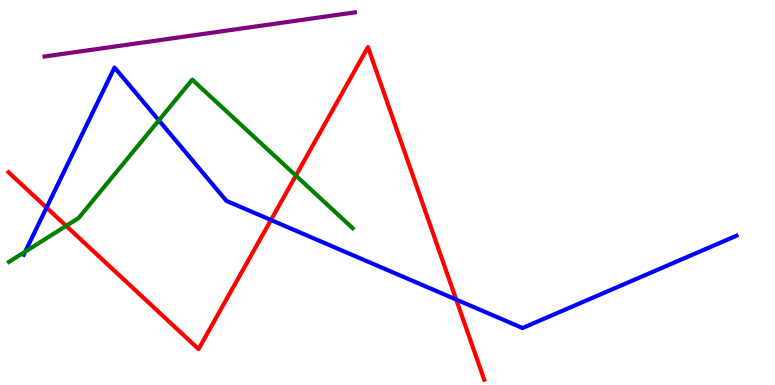[{'lines': ['blue', 'red'], 'intersections': [{'x': 0.601, 'y': 4.61}, {'x': 3.5, 'y': 4.29}, {'x': 5.89, 'y': 2.22}]}, {'lines': ['green', 'red'], 'intersections': [{'x': 0.854, 'y': 4.13}, {'x': 3.82, 'y': 5.44}]}, {'lines': ['purple', 'red'], 'intersections': []}, {'lines': ['blue', 'green'], 'intersections': [{'x': 0.325, 'y': 3.46}, {'x': 2.05, 'y': 6.87}]}, {'lines': ['blue', 'purple'], 'intersections': []}, {'lines': ['green', 'purple'], 'intersections': []}]